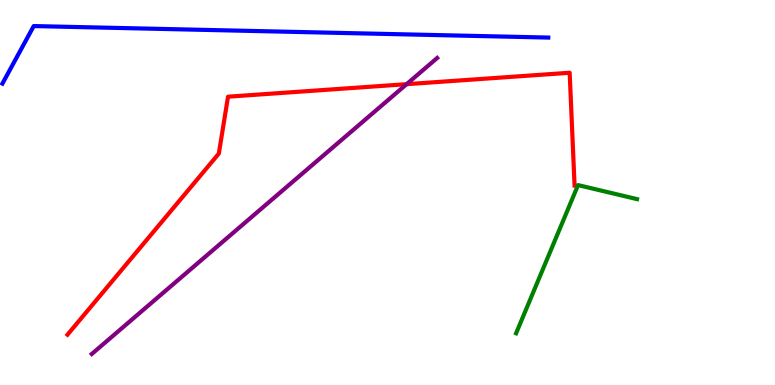[{'lines': ['blue', 'red'], 'intersections': []}, {'lines': ['green', 'red'], 'intersections': []}, {'lines': ['purple', 'red'], 'intersections': [{'x': 5.25, 'y': 7.81}]}, {'lines': ['blue', 'green'], 'intersections': []}, {'lines': ['blue', 'purple'], 'intersections': []}, {'lines': ['green', 'purple'], 'intersections': []}]